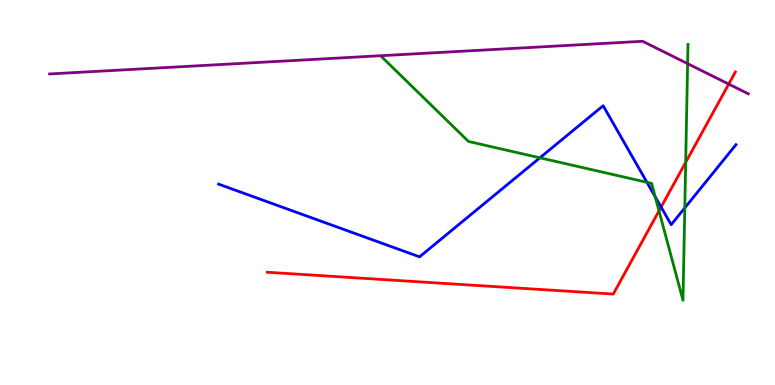[{'lines': ['blue', 'red'], 'intersections': [{'x': 8.53, 'y': 4.62}]}, {'lines': ['green', 'red'], 'intersections': [{'x': 8.5, 'y': 4.52}, {'x': 8.85, 'y': 5.78}]}, {'lines': ['purple', 'red'], 'intersections': [{'x': 9.4, 'y': 7.82}]}, {'lines': ['blue', 'green'], 'intersections': [{'x': 6.97, 'y': 5.9}, {'x': 8.35, 'y': 5.27}, {'x': 8.45, 'y': 4.89}, {'x': 8.84, 'y': 4.6}]}, {'lines': ['blue', 'purple'], 'intersections': []}, {'lines': ['green', 'purple'], 'intersections': [{'x': 8.87, 'y': 8.35}]}]